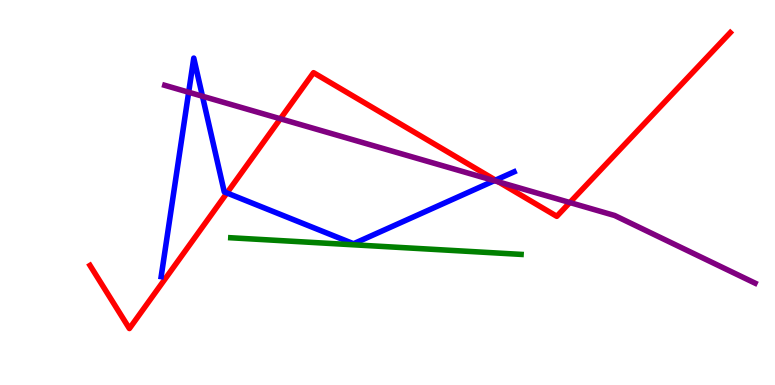[{'lines': ['blue', 'red'], 'intersections': [{'x': 2.93, 'y': 4.99}, {'x': 6.39, 'y': 5.32}]}, {'lines': ['green', 'red'], 'intersections': []}, {'lines': ['purple', 'red'], 'intersections': [{'x': 3.62, 'y': 6.92}, {'x': 6.43, 'y': 5.28}, {'x': 7.35, 'y': 4.74}]}, {'lines': ['blue', 'green'], 'intersections': []}, {'lines': ['blue', 'purple'], 'intersections': [{'x': 2.43, 'y': 7.6}, {'x': 2.61, 'y': 7.5}, {'x': 6.38, 'y': 5.31}]}, {'lines': ['green', 'purple'], 'intersections': []}]